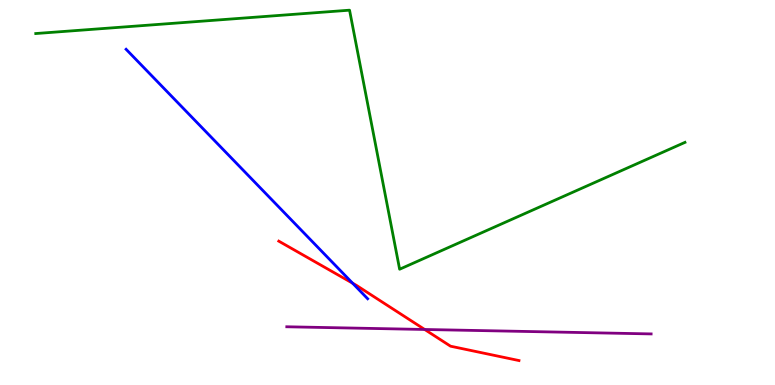[{'lines': ['blue', 'red'], 'intersections': [{'x': 4.55, 'y': 2.64}]}, {'lines': ['green', 'red'], 'intersections': []}, {'lines': ['purple', 'red'], 'intersections': [{'x': 5.48, 'y': 1.44}]}, {'lines': ['blue', 'green'], 'intersections': []}, {'lines': ['blue', 'purple'], 'intersections': []}, {'lines': ['green', 'purple'], 'intersections': []}]